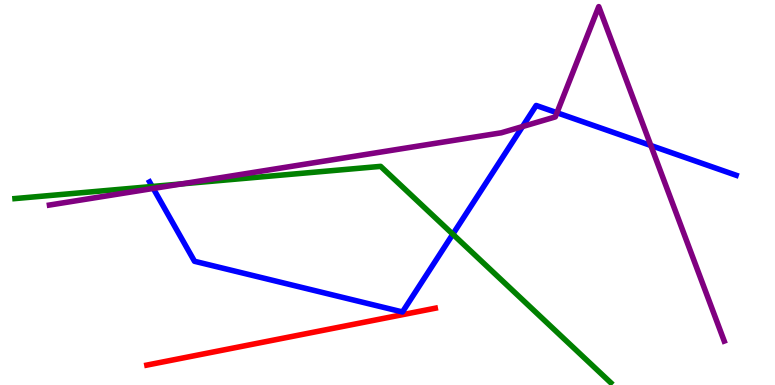[{'lines': ['blue', 'red'], 'intersections': []}, {'lines': ['green', 'red'], 'intersections': []}, {'lines': ['purple', 'red'], 'intersections': []}, {'lines': ['blue', 'green'], 'intersections': [{'x': 1.96, 'y': 5.16}, {'x': 5.84, 'y': 3.92}]}, {'lines': ['blue', 'purple'], 'intersections': [{'x': 1.98, 'y': 5.11}, {'x': 6.74, 'y': 6.71}, {'x': 7.19, 'y': 7.07}, {'x': 8.4, 'y': 6.22}]}, {'lines': ['green', 'purple'], 'intersections': [{'x': 2.35, 'y': 5.22}]}]